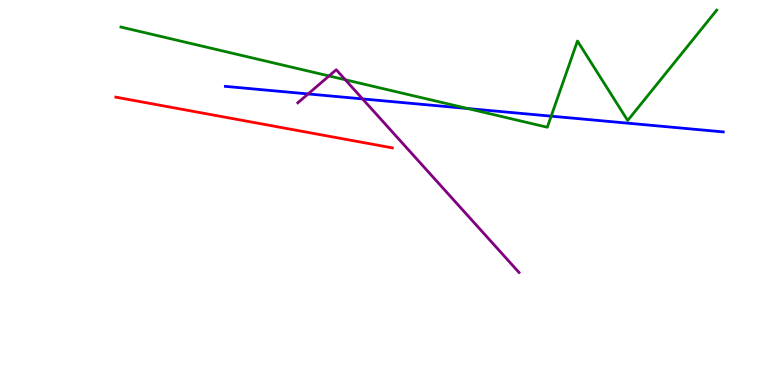[{'lines': ['blue', 'red'], 'intersections': []}, {'lines': ['green', 'red'], 'intersections': []}, {'lines': ['purple', 'red'], 'intersections': []}, {'lines': ['blue', 'green'], 'intersections': [{'x': 6.03, 'y': 7.18}, {'x': 7.11, 'y': 6.98}]}, {'lines': ['blue', 'purple'], 'intersections': [{'x': 3.98, 'y': 7.56}, {'x': 4.68, 'y': 7.43}]}, {'lines': ['green', 'purple'], 'intersections': [{'x': 4.25, 'y': 8.03}, {'x': 4.46, 'y': 7.93}]}]